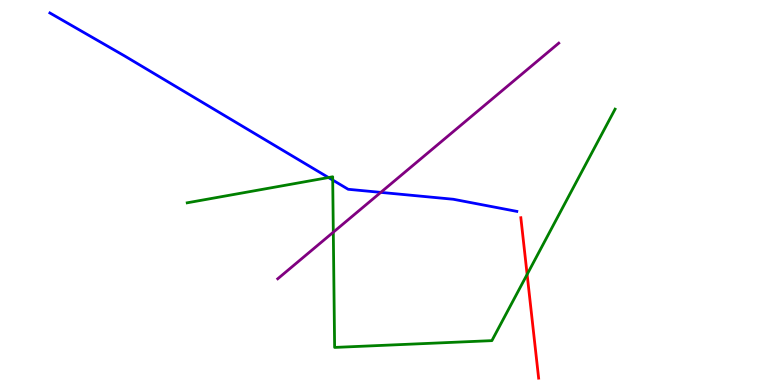[{'lines': ['blue', 'red'], 'intersections': []}, {'lines': ['green', 'red'], 'intersections': [{'x': 6.8, 'y': 2.87}]}, {'lines': ['purple', 'red'], 'intersections': []}, {'lines': ['blue', 'green'], 'intersections': [{'x': 4.24, 'y': 5.39}, {'x': 4.29, 'y': 5.32}]}, {'lines': ['blue', 'purple'], 'intersections': [{'x': 4.91, 'y': 5.0}]}, {'lines': ['green', 'purple'], 'intersections': [{'x': 4.3, 'y': 3.97}]}]